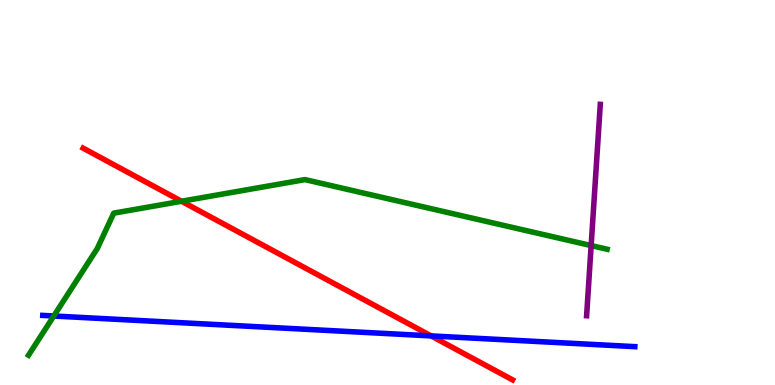[{'lines': ['blue', 'red'], 'intersections': [{'x': 5.56, 'y': 1.28}]}, {'lines': ['green', 'red'], 'intersections': [{'x': 2.34, 'y': 4.77}]}, {'lines': ['purple', 'red'], 'intersections': []}, {'lines': ['blue', 'green'], 'intersections': [{'x': 0.694, 'y': 1.79}]}, {'lines': ['blue', 'purple'], 'intersections': []}, {'lines': ['green', 'purple'], 'intersections': [{'x': 7.63, 'y': 3.62}]}]